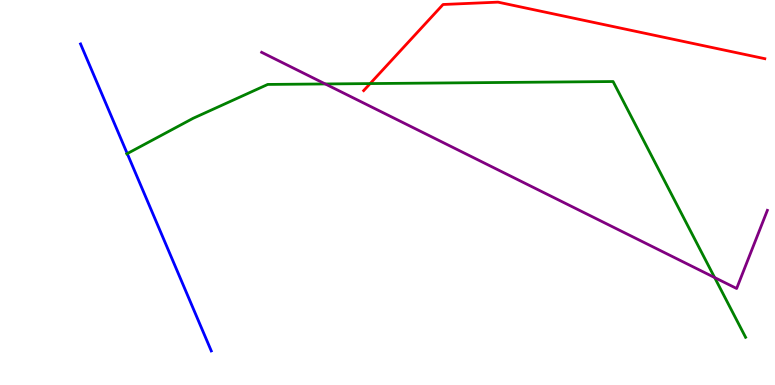[{'lines': ['blue', 'red'], 'intersections': []}, {'lines': ['green', 'red'], 'intersections': [{'x': 4.78, 'y': 7.83}]}, {'lines': ['purple', 'red'], 'intersections': []}, {'lines': ['blue', 'green'], 'intersections': [{'x': 1.64, 'y': 6.01}]}, {'lines': ['blue', 'purple'], 'intersections': []}, {'lines': ['green', 'purple'], 'intersections': [{'x': 4.2, 'y': 7.82}, {'x': 9.22, 'y': 2.79}]}]